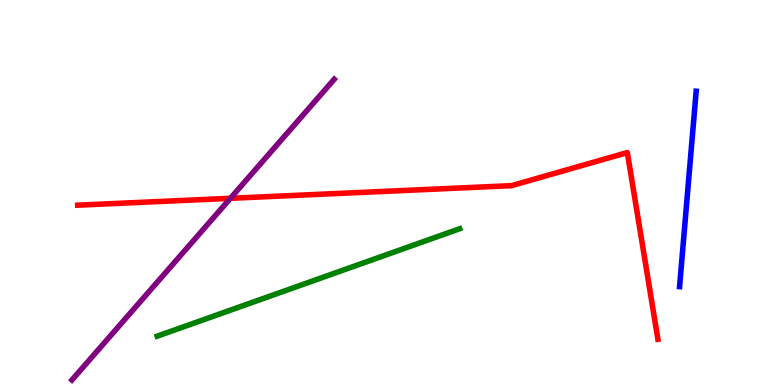[{'lines': ['blue', 'red'], 'intersections': []}, {'lines': ['green', 'red'], 'intersections': []}, {'lines': ['purple', 'red'], 'intersections': [{'x': 2.97, 'y': 4.85}]}, {'lines': ['blue', 'green'], 'intersections': []}, {'lines': ['blue', 'purple'], 'intersections': []}, {'lines': ['green', 'purple'], 'intersections': []}]